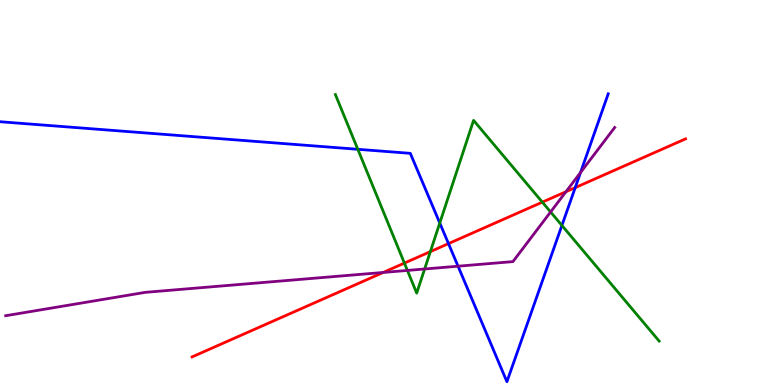[{'lines': ['blue', 'red'], 'intersections': [{'x': 5.79, 'y': 3.67}, {'x': 7.42, 'y': 5.13}]}, {'lines': ['green', 'red'], 'intersections': [{'x': 5.22, 'y': 3.17}, {'x': 5.55, 'y': 3.46}, {'x': 7.0, 'y': 4.75}]}, {'lines': ['purple', 'red'], 'intersections': [{'x': 4.94, 'y': 2.92}, {'x': 7.3, 'y': 5.02}]}, {'lines': ['blue', 'green'], 'intersections': [{'x': 4.62, 'y': 6.12}, {'x': 5.67, 'y': 4.21}, {'x': 7.25, 'y': 4.14}]}, {'lines': ['blue', 'purple'], 'intersections': [{'x': 5.91, 'y': 3.09}, {'x': 7.49, 'y': 5.52}]}, {'lines': ['green', 'purple'], 'intersections': [{'x': 5.26, 'y': 2.98}, {'x': 5.48, 'y': 3.01}, {'x': 7.1, 'y': 4.49}]}]